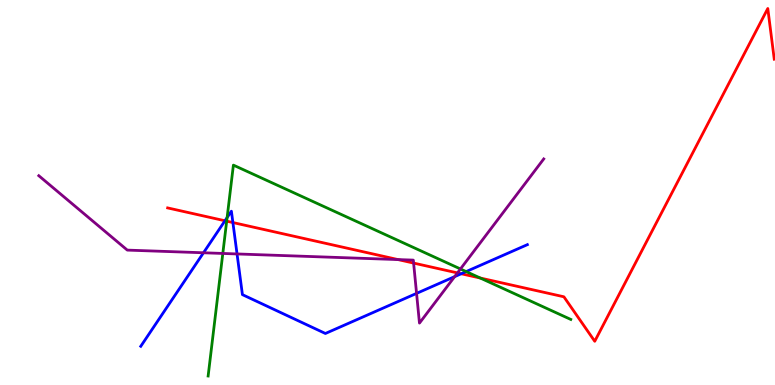[{'lines': ['blue', 'red'], 'intersections': [{'x': 2.9, 'y': 4.27}, {'x': 3.01, 'y': 4.22}, {'x': 5.95, 'y': 2.89}]}, {'lines': ['green', 'red'], 'intersections': [{'x': 2.92, 'y': 4.26}, {'x': 6.2, 'y': 2.78}]}, {'lines': ['purple', 'red'], 'intersections': [{'x': 5.14, 'y': 3.26}, {'x': 5.34, 'y': 3.17}, {'x': 5.9, 'y': 2.91}]}, {'lines': ['blue', 'green'], 'intersections': [{'x': 2.93, 'y': 4.35}, {'x': 6.01, 'y': 2.95}]}, {'lines': ['blue', 'purple'], 'intersections': [{'x': 2.63, 'y': 3.43}, {'x': 3.06, 'y': 3.4}, {'x': 5.38, 'y': 2.38}, {'x': 5.87, 'y': 2.81}]}, {'lines': ['green', 'purple'], 'intersections': [{'x': 2.88, 'y': 3.42}, {'x': 5.94, 'y': 3.01}]}]